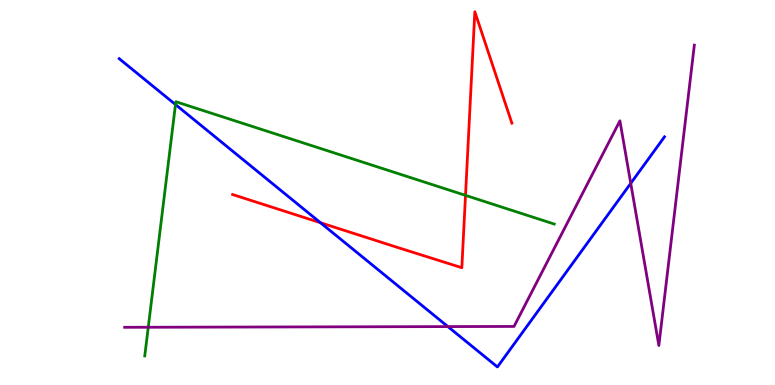[{'lines': ['blue', 'red'], 'intersections': [{'x': 4.13, 'y': 4.22}]}, {'lines': ['green', 'red'], 'intersections': [{'x': 6.01, 'y': 4.93}]}, {'lines': ['purple', 'red'], 'intersections': []}, {'lines': ['blue', 'green'], 'intersections': [{'x': 2.26, 'y': 7.28}]}, {'lines': ['blue', 'purple'], 'intersections': [{'x': 5.78, 'y': 1.52}, {'x': 8.14, 'y': 5.24}]}, {'lines': ['green', 'purple'], 'intersections': [{'x': 1.91, 'y': 1.5}]}]